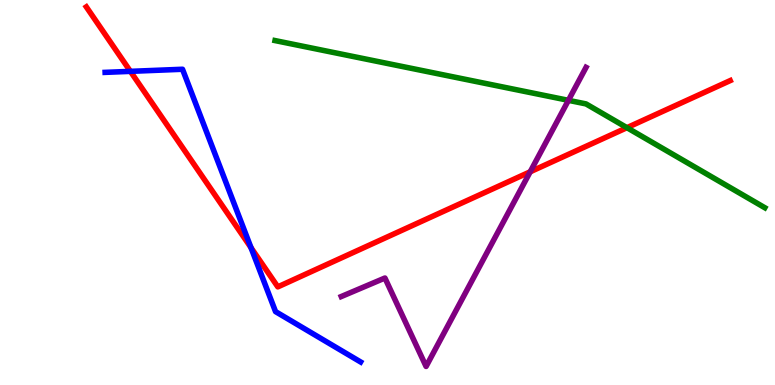[{'lines': ['blue', 'red'], 'intersections': [{'x': 1.68, 'y': 8.15}, {'x': 3.24, 'y': 3.57}]}, {'lines': ['green', 'red'], 'intersections': [{'x': 8.09, 'y': 6.68}]}, {'lines': ['purple', 'red'], 'intersections': [{'x': 6.84, 'y': 5.54}]}, {'lines': ['blue', 'green'], 'intersections': []}, {'lines': ['blue', 'purple'], 'intersections': []}, {'lines': ['green', 'purple'], 'intersections': [{'x': 7.33, 'y': 7.39}]}]